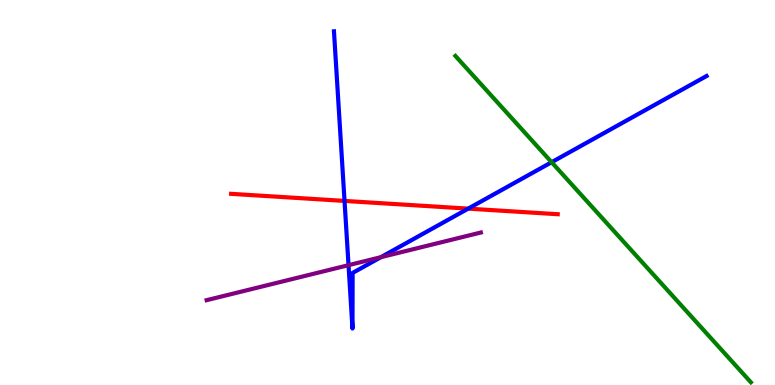[{'lines': ['blue', 'red'], 'intersections': [{'x': 4.45, 'y': 4.78}, {'x': 6.04, 'y': 4.58}]}, {'lines': ['green', 'red'], 'intersections': []}, {'lines': ['purple', 'red'], 'intersections': []}, {'lines': ['blue', 'green'], 'intersections': [{'x': 7.12, 'y': 5.79}]}, {'lines': ['blue', 'purple'], 'intersections': [{'x': 4.5, 'y': 3.11}, {'x': 4.92, 'y': 3.32}]}, {'lines': ['green', 'purple'], 'intersections': []}]